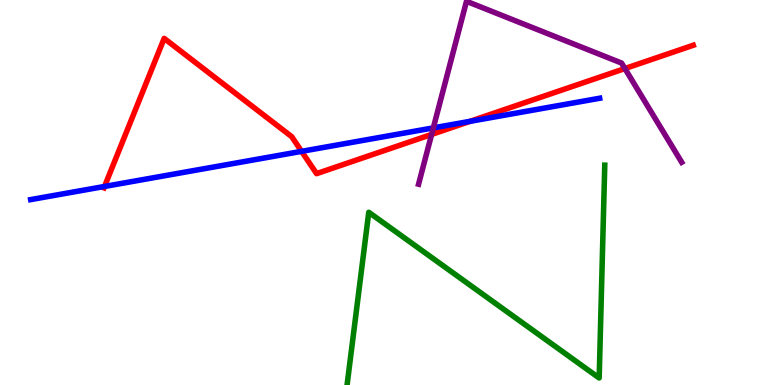[{'lines': ['blue', 'red'], 'intersections': [{'x': 1.35, 'y': 5.16}, {'x': 3.89, 'y': 6.07}, {'x': 6.06, 'y': 6.85}]}, {'lines': ['green', 'red'], 'intersections': []}, {'lines': ['purple', 'red'], 'intersections': [{'x': 5.57, 'y': 6.51}, {'x': 8.06, 'y': 8.22}]}, {'lines': ['blue', 'green'], 'intersections': []}, {'lines': ['blue', 'purple'], 'intersections': [{'x': 5.59, 'y': 6.68}]}, {'lines': ['green', 'purple'], 'intersections': []}]